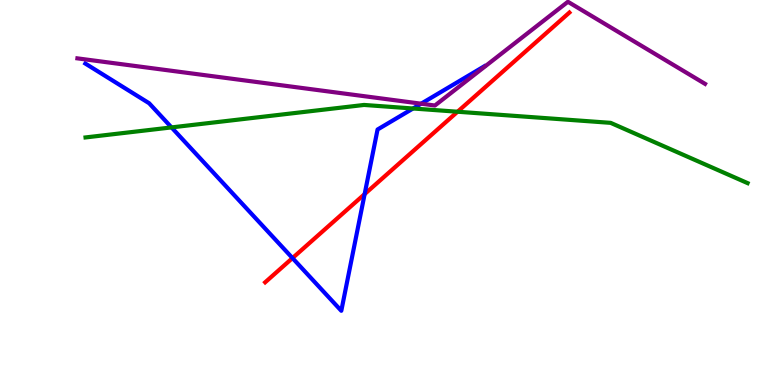[{'lines': ['blue', 'red'], 'intersections': [{'x': 3.77, 'y': 3.3}, {'x': 4.71, 'y': 4.96}]}, {'lines': ['green', 'red'], 'intersections': [{'x': 5.9, 'y': 7.1}]}, {'lines': ['purple', 'red'], 'intersections': []}, {'lines': ['blue', 'green'], 'intersections': [{'x': 2.21, 'y': 6.69}, {'x': 5.33, 'y': 7.18}]}, {'lines': ['blue', 'purple'], 'intersections': [{'x': 5.43, 'y': 7.31}]}, {'lines': ['green', 'purple'], 'intersections': []}]